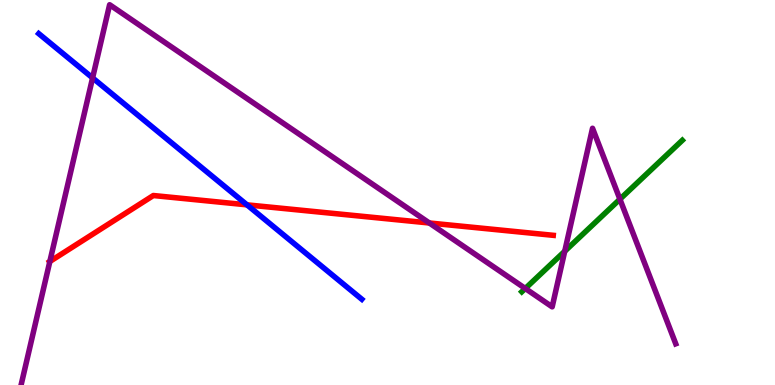[{'lines': ['blue', 'red'], 'intersections': [{'x': 3.19, 'y': 4.68}]}, {'lines': ['green', 'red'], 'intersections': []}, {'lines': ['purple', 'red'], 'intersections': [{'x': 0.643, 'y': 3.21}, {'x': 5.54, 'y': 4.21}]}, {'lines': ['blue', 'green'], 'intersections': []}, {'lines': ['blue', 'purple'], 'intersections': [{'x': 1.19, 'y': 7.98}]}, {'lines': ['green', 'purple'], 'intersections': [{'x': 6.78, 'y': 2.51}, {'x': 7.29, 'y': 3.47}, {'x': 8.0, 'y': 4.83}]}]